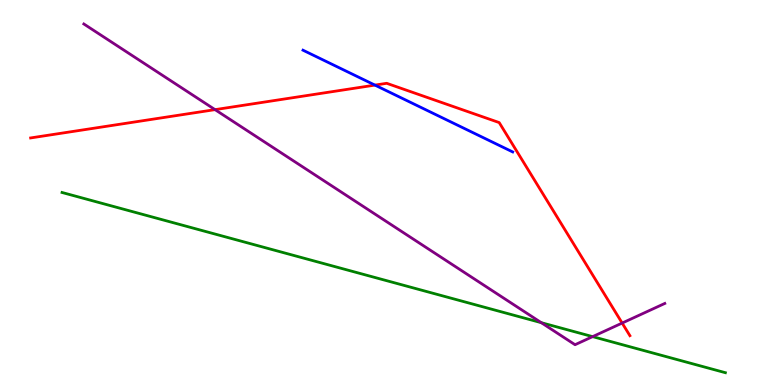[{'lines': ['blue', 'red'], 'intersections': [{'x': 4.84, 'y': 7.79}]}, {'lines': ['green', 'red'], 'intersections': []}, {'lines': ['purple', 'red'], 'intersections': [{'x': 2.77, 'y': 7.15}, {'x': 8.03, 'y': 1.61}]}, {'lines': ['blue', 'green'], 'intersections': []}, {'lines': ['blue', 'purple'], 'intersections': []}, {'lines': ['green', 'purple'], 'intersections': [{'x': 6.98, 'y': 1.62}, {'x': 7.65, 'y': 1.26}]}]